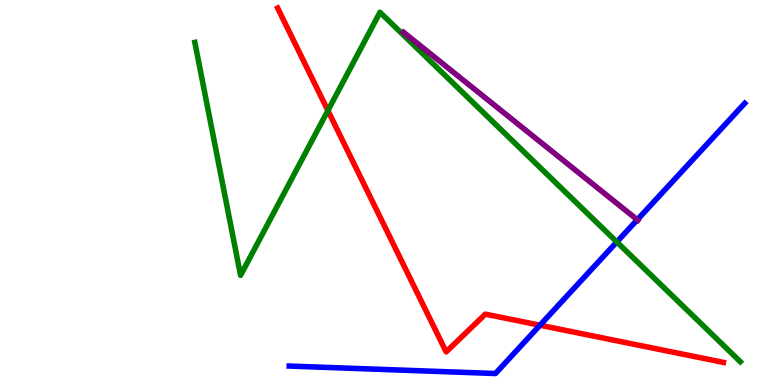[{'lines': ['blue', 'red'], 'intersections': [{'x': 6.97, 'y': 1.55}]}, {'lines': ['green', 'red'], 'intersections': [{'x': 4.23, 'y': 7.13}]}, {'lines': ['purple', 'red'], 'intersections': []}, {'lines': ['blue', 'green'], 'intersections': [{'x': 7.96, 'y': 3.72}]}, {'lines': ['blue', 'purple'], 'intersections': [{'x': 8.22, 'y': 4.29}]}, {'lines': ['green', 'purple'], 'intersections': []}]